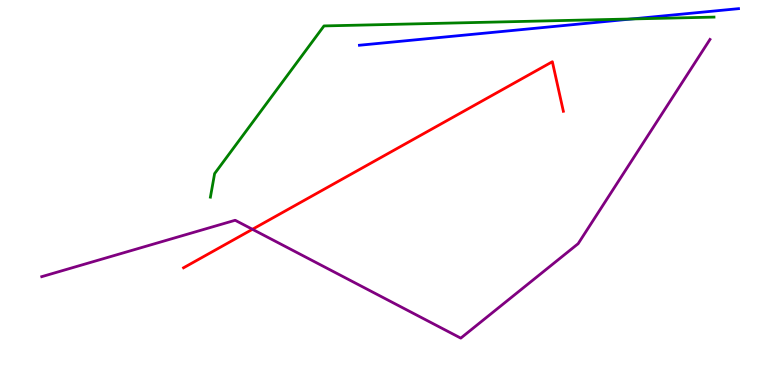[{'lines': ['blue', 'red'], 'intersections': []}, {'lines': ['green', 'red'], 'intersections': []}, {'lines': ['purple', 'red'], 'intersections': [{'x': 3.26, 'y': 4.04}]}, {'lines': ['blue', 'green'], 'intersections': [{'x': 8.15, 'y': 9.51}]}, {'lines': ['blue', 'purple'], 'intersections': []}, {'lines': ['green', 'purple'], 'intersections': []}]